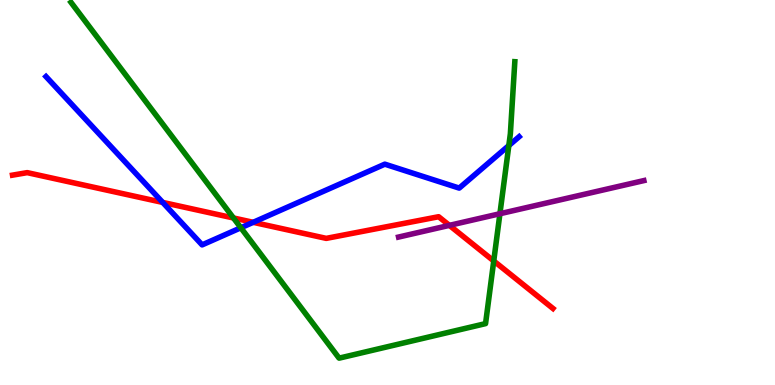[{'lines': ['blue', 'red'], 'intersections': [{'x': 2.1, 'y': 4.74}, {'x': 3.27, 'y': 4.23}]}, {'lines': ['green', 'red'], 'intersections': [{'x': 3.01, 'y': 4.34}, {'x': 6.37, 'y': 3.22}]}, {'lines': ['purple', 'red'], 'intersections': [{'x': 5.8, 'y': 4.15}]}, {'lines': ['blue', 'green'], 'intersections': [{'x': 3.11, 'y': 4.08}, {'x': 6.57, 'y': 6.22}]}, {'lines': ['blue', 'purple'], 'intersections': []}, {'lines': ['green', 'purple'], 'intersections': [{'x': 6.45, 'y': 4.45}]}]